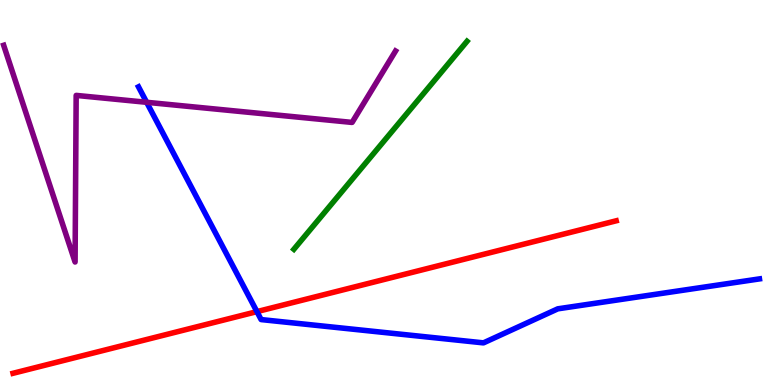[{'lines': ['blue', 'red'], 'intersections': [{'x': 3.32, 'y': 1.91}]}, {'lines': ['green', 'red'], 'intersections': []}, {'lines': ['purple', 'red'], 'intersections': []}, {'lines': ['blue', 'green'], 'intersections': []}, {'lines': ['blue', 'purple'], 'intersections': [{'x': 1.89, 'y': 7.34}]}, {'lines': ['green', 'purple'], 'intersections': []}]